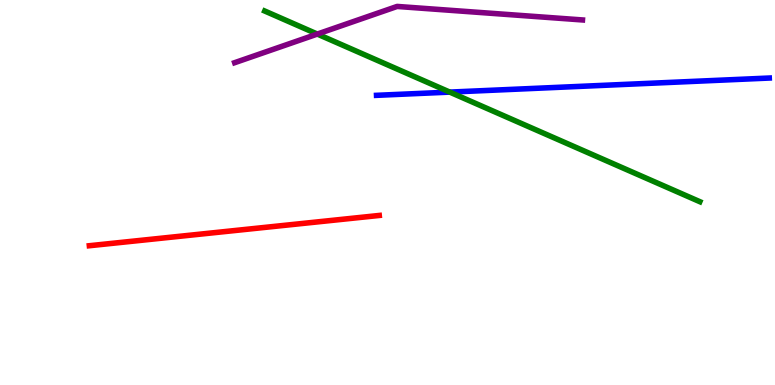[{'lines': ['blue', 'red'], 'intersections': []}, {'lines': ['green', 'red'], 'intersections': []}, {'lines': ['purple', 'red'], 'intersections': []}, {'lines': ['blue', 'green'], 'intersections': [{'x': 5.8, 'y': 7.61}]}, {'lines': ['blue', 'purple'], 'intersections': []}, {'lines': ['green', 'purple'], 'intersections': [{'x': 4.09, 'y': 9.12}]}]